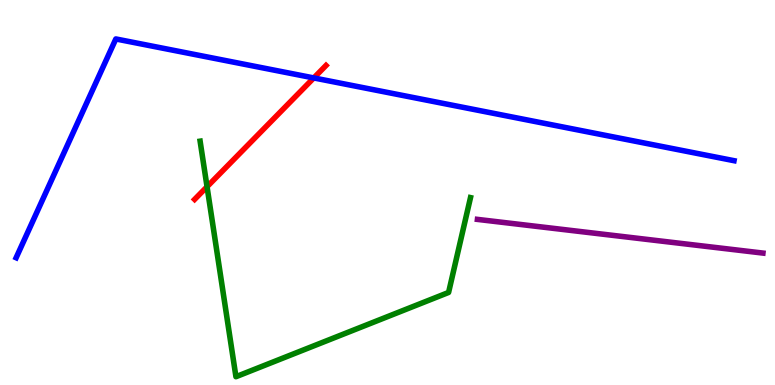[{'lines': ['blue', 'red'], 'intersections': [{'x': 4.05, 'y': 7.98}]}, {'lines': ['green', 'red'], 'intersections': [{'x': 2.67, 'y': 5.15}]}, {'lines': ['purple', 'red'], 'intersections': []}, {'lines': ['blue', 'green'], 'intersections': []}, {'lines': ['blue', 'purple'], 'intersections': []}, {'lines': ['green', 'purple'], 'intersections': []}]